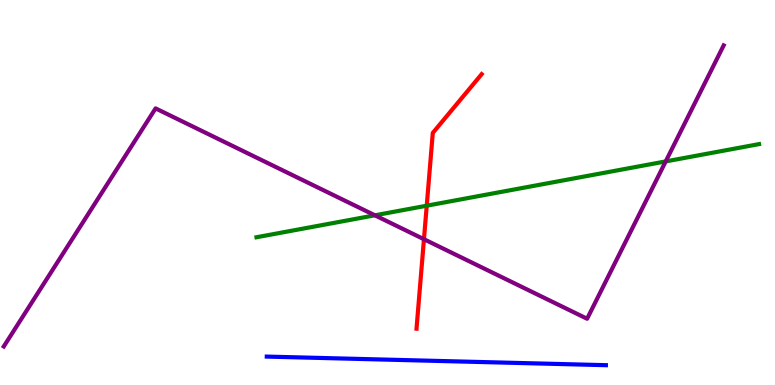[{'lines': ['blue', 'red'], 'intersections': []}, {'lines': ['green', 'red'], 'intersections': [{'x': 5.51, 'y': 4.66}]}, {'lines': ['purple', 'red'], 'intersections': [{'x': 5.47, 'y': 3.79}]}, {'lines': ['blue', 'green'], 'intersections': []}, {'lines': ['blue', 'purple'], 'intersections': []}, {'lines': ['green', 'purple'], 'intersections': [{'x': 4.84, 'y': 4.41}, {'x': 8.59, 'y': 5.81}]}]